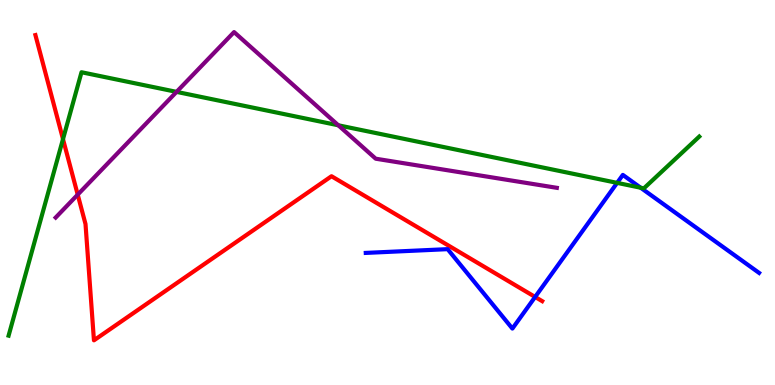[{'lines': ['blue', 'red'], 'intersections': [{'x': 6.9, 'y': 2.29}]}, {'lines': ['green', 'red'], 'intersections': [{'x': 0.813, 'y': 6.39}]}, {'lines': ['purple', 'red'], 'intersections': [{'x': 1.0, 'y': 4.94}]}, {'lines': ['blue', 'green'], 'intersections': [{'x': 7.96, 'y': 5.25}, {'x': 8.27, 'y': 5.12}]}, {'lines': ['blue', 'purple'], 'intersections': []}, {'lines': ['green', 'purple'], 'intersections': [{'x': 2.28, 'y': 7.61}, {'x': 4.37, 'y': 6.75}]}]